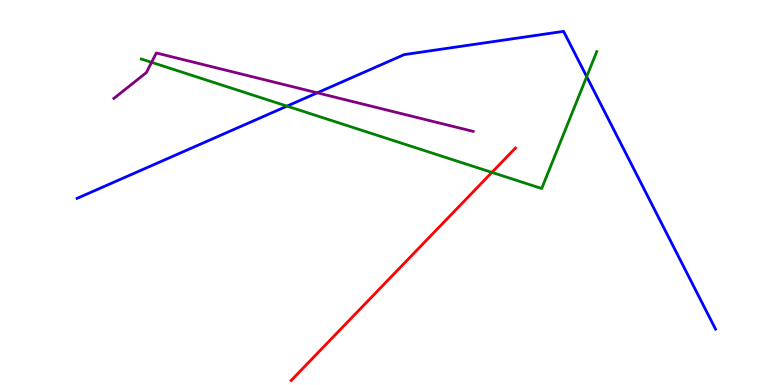[{'lines': ['blue', 'red'], 'intersections': []}, {'lines': ['green', 'red'], 'intersections': [{'x': 6.35, 'y': 5.52}]}, {'lines': ['purple', 'red'], 'intersections': []}, {'lines': ['blue', 'green'], 'intersections': [{'x': 3.7, 'y': 7.24}, {'x': 7.57, 'y': 8.01}]}, {'lines': ['blue', 'purple'], 'intersections': [{'x': 4.09, 'y': 7.59}]}, {'lines': ['green', 'purple'], 'intersections': [{'x': 1.96, 'y': 8.38}]}]